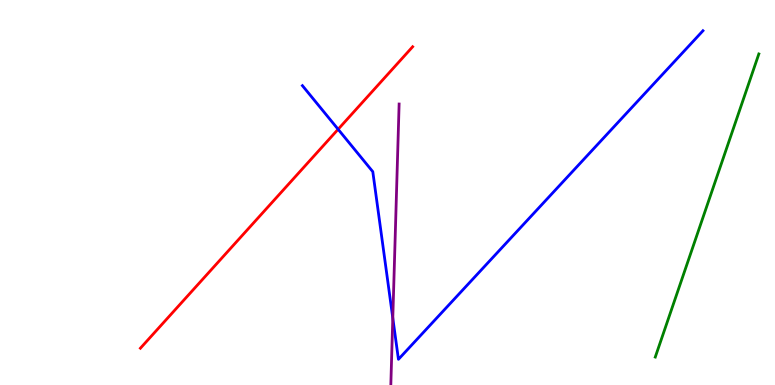[{'lines': ['blue', 'red'], 'intersections': [{'x': 4.36, 'y': 6.64}]}, {'lines': ['green', 'red'], 'intersections': []}, {'lines': ['purple', 'red'], 'intersections': []}, {'lines': ['blue', 'green'], 'intersections': []}, {'lines': ['blue', 'purple'], 'intersections': [{'x': 5.07, 'y': 1.74}]}, {'lines': ['green', 'purple'], 'intersections': []}]